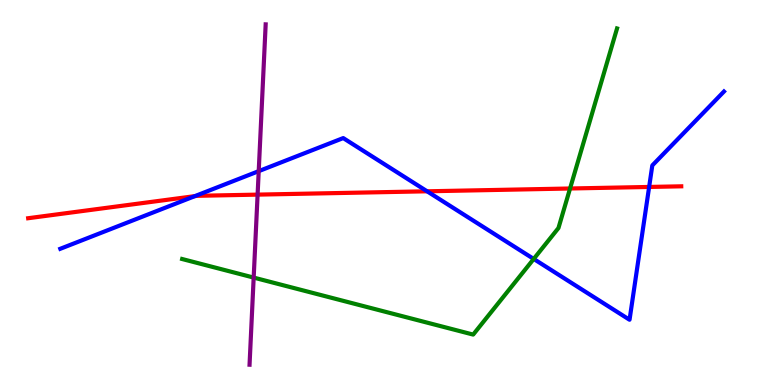[{'lines': ['blue', 'red'], 'intersections': [{'x': 2.51, 'y': 4.91}, {'x': 5.51, 'y': 5.03}, {'x': 8.38, 'y': 5.14}]}, {'lines': ['green', 'red'], 'intersections': [{'x': 7.36, 'y': 5.1}]}, {'lines': ['purple', 'red'], 'intersections': [{'x': 3.32, 'y': 4.94}]}, {'lines': ['blue', 'green'], 'intersections': [{'x': 6.89, 'y': 3.27}]}, {'lines': ['blue', 'purple'], 'intersections': [{'x': 3.34, 'y': 5.55}]}, {'lines': ['green', 'purple'], 'intersections': [{'x': 3.27, 'y': 2.79}]}]